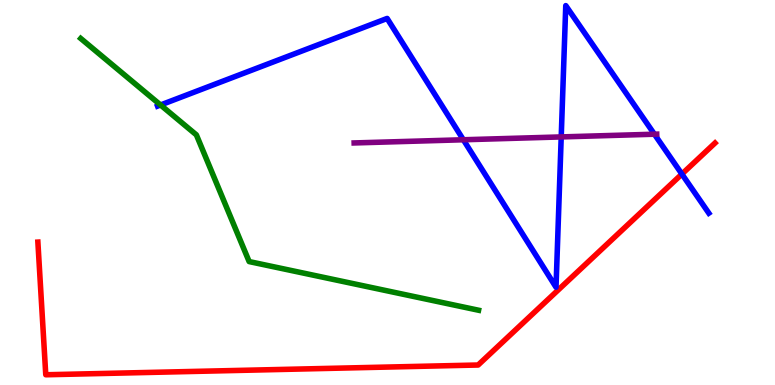[{'lines': ['blue', 'red'], 'intersections': [{'x': 8.8, 'y': 5.48}]}, {'lines': ['green', 'red'], 'intersections': []}, {'lines': ['purple', 'red'], 'intersections': []}, {'lines': ['blue', 'green'], 'intersections': [{'x': 2.07, 'y': 7.27}]}, {'lines': ['blue', 'purple'], 'intersections': [{'x': 5.98, 'y': 6.37}, {'x': 7.24, 'y': 6.44}, {'x': 8.44, 'y': 6.51}]}, {'lines': ['green', 'purple'], 'intersections': []}]